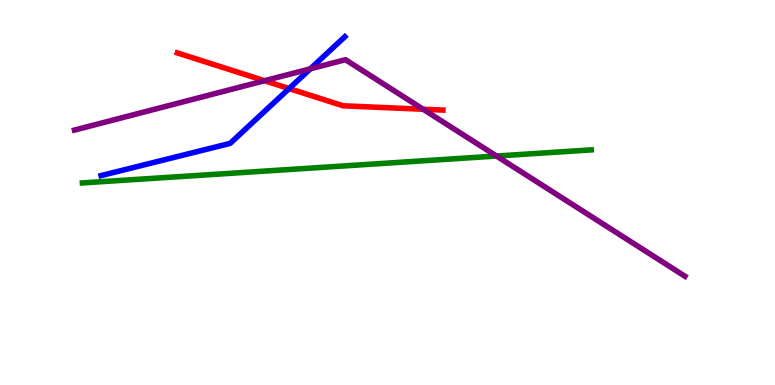[{'lines': ['blue', 'red'], 'intersections': [{'x': 3.73, 'y': 7.7}]}, {'lines': ['green', 'red'], 'intersections': []}, {'lines': ['purple', 'red'], 'intersections': [{'x': 3.41, 'y': 7.9}, {'x': 5.46, 'y': 7.16}]}, {'lines': ['blue', 'green'], 'intersections': []}, {'lines': ['blue', 'purple'], 'intersections': [{'x': 4.0, 'y': 8.21}]}, {'lines': ['green', 'purple'], 'intersections': [{'x': 6.41, 'y': 5.95}]}]